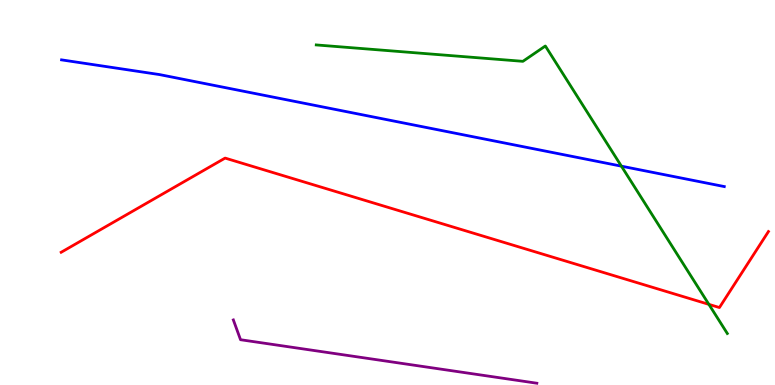[{'lines': ['blue', 'red'], 'intersections': []}, {'lines': ['green', 'red'], 'intersections': [{'x': 9.15, 'y': 2.09}]}, {'lines': ['purple', 'red'], 'intersections': []}, {'lines': ['blue', 'green'], 'intersections': [{'x': 8.02, 'y': 5.68}]}, {'lines': ['blue', 'purple'], 'intersections': []}, {'lines': ['green', 'purple'], 'intersections': []}]